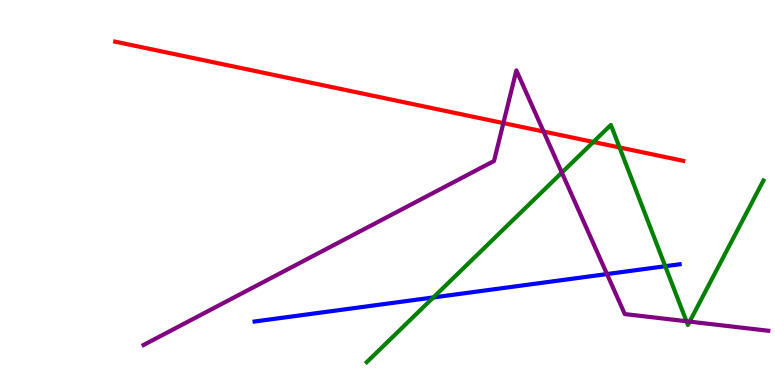[{'lines': ['blue', 'red'], 'intersections': []}, {'lines': ['green', 'red'], 'intersections': [{'x': 7.66, 'y': 6.31}, {'x': 7.99, 'y': 6.17}]}, {'lines': ['purple', 'red'], 'intersections': [{'x': 6.5, 'y': 6.8}, {'x': 7.01, 'y': 6.58}]}, {'lines': ['blue', 'green'], 'intersections': [{'x': 5.59, 'y': 2.27}, {'x': 8.58, 'y': 3.09}]}, {'lines': ['blue', 'purple'], 'intersections': [{'x': 7.83, 'y': 2.88}]}, {'lines': ['green', 'purple'], 'intersections': [{'x': 7.25, 'y': 5.52}, {'x': 8.86, 'y': 1.66}, {'x': 8.9, 'y': 1.65}]}]